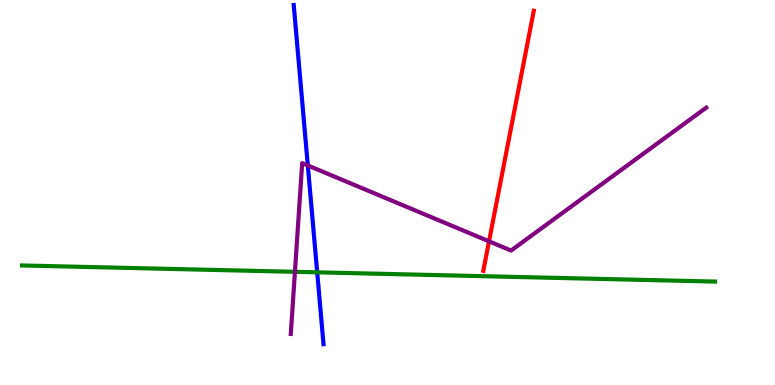[{'lines': ['blue', 'red'], 'intersections': []}, {'lines': ['green', 'red'], 'intersections': []}, {'lines': ['purple', 'red'], 'intersections': [{'x': 6.31, 'y': 3.73}]}, {'lines': ['blue', 'green'], 'intersections': [{'x': 4.09, 'y': 2.93}]}, {'lines': ['blue', 'purple'], 'intersections': [{'x': 3.97, 'y': 5.7}]}, {'lines': ['green', 'purple'], 'intersections': [{'x': 3.81, 'y': 2.94}]}]